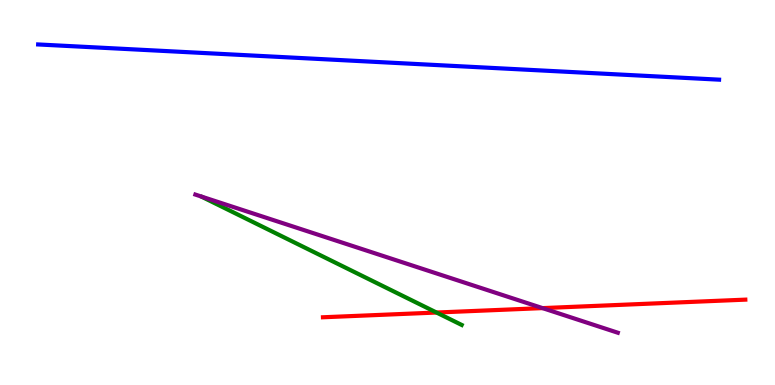[{'lines': ['blue', 'red'], 'intersections': []}, {'lines': ['green', 'red'], 'intersections': [{'x': 5.63, 'y': 1.88}]}, {'lines': ['purple', 'red'], 'intersections': [{'x': 7.0, 'y': 2.0}]}, {'lines': ['blue', 'green'], 'intersections': []}, {'lines': ['blue', 'purple'], 'intersections': []}, {'lines': ['green', 'purple'], 'intersections': []}]